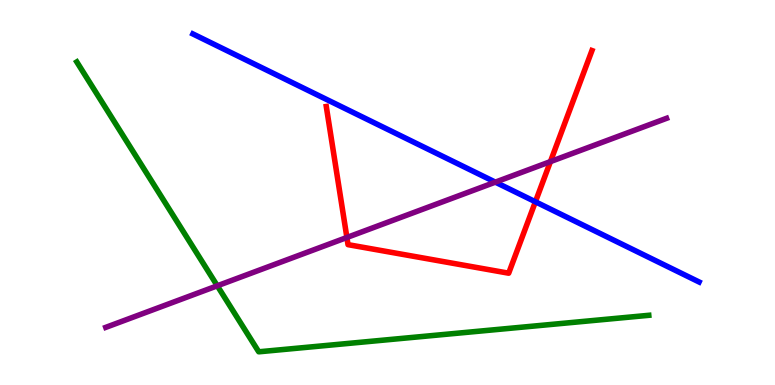[{'lines': ['blue', 'red'], 'intersections': [{'x': 6.91, 'y': 4.76}]}, {'lines': ['green', 'red'], 'intersections': []}, {'lines': ['purple', 'red'], 'intersections': [{'x': 4.48, 'y': 3.83}, {'x': 7.1, 'y': 5.8}]}, {'lines': ['blue', 'green'], 'intersections': []}, {'lines': ['blue', 'purple'], 'intersections': [{'x': 6.39, 'y': 5.27}]}, {'lines': ['green', 'purple'], 'intersections': [{'x': 2.8, 'y': 2.58}]}]